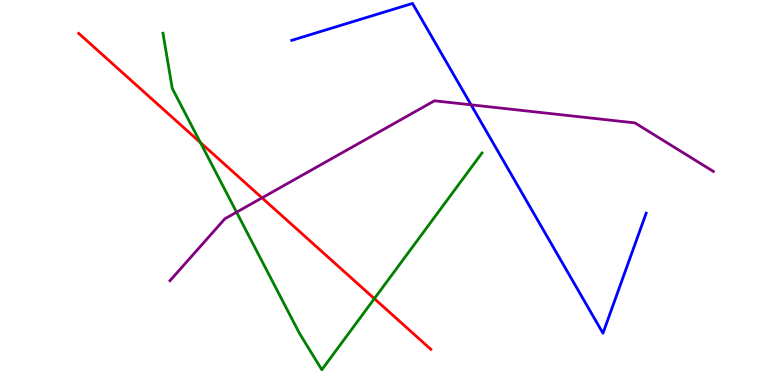[{'lines': ['blue', 'red'], 'intersections': []}, {'lines': ['green', 'red'], 'intersections': [{'x': 2.59, 'y': 6.3}, {'x': 4.83, 'y': 2.24}]}, {'lines': ['purple', 'red'], 'intersections': [{'x': 3.38, 'y': 4.86}]}, {'lines': ['blue', 'green'], 'intersections': []}, {'lines': ['blue', 'purple'], 'intersections': [{'x': 6.08, 'y': 7.28}]}, {'lines': ['green', 'purple'], 'intersections': [{'x': 3.05, 'y': 4.49}]}]